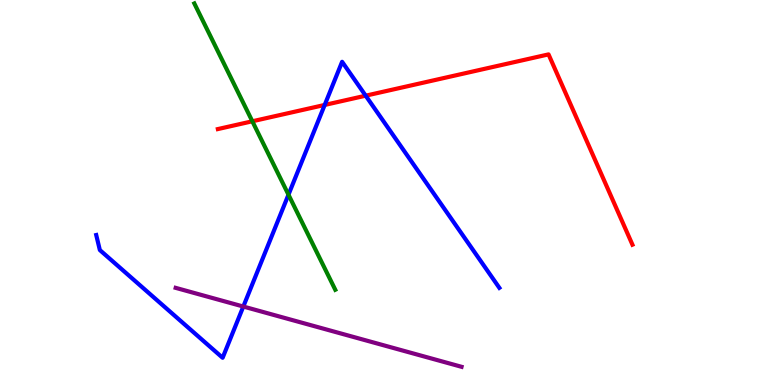[{'lines': ['blue', 'red'], 'intersections': [{'x': 4.19, 'y': 7.27}, {'x': 4.72, 'y': 7.51}]}, {'lines': ['green', 'red'], 'intersections': [{'x': 3.26, 'y': 6.85}]}, {'lines': ['purple', 'red'], 'intersections': []}, {'lines': ['blue', 'green'], 'intersections': [{'x': 3.72, 'y': 4.94}]}, {'lines': ['blue', 'purple'], 'intersections': [{'x': 3.14, 'y': 2.04}]}, {'lines': ['green', 'purple'], 'intersections': []}]